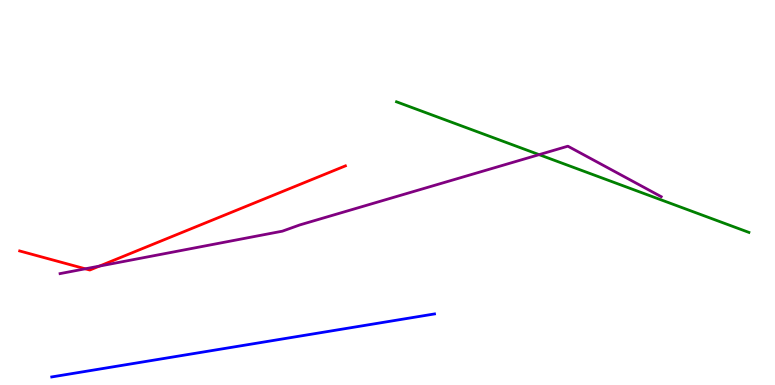[{'lines': ['blue', 'red'], 'intersections': []}, {'lines': ['green', 'red'], 'intersections': []}, {'lines': ['purple', 'red'], 'intersections': [{'x': 1.1, 'y': 3.02}, {'x': 1.28, 'y': 3.09}]}, {'lines': ['blue', 'green'], 'intersections': []}, {'lines': ['blue', 'purple'], 'intersections': []}, {'lines': ['green', 'purple'], 'intersections': [{'x': 6.96, 'y': 5.98}]}]